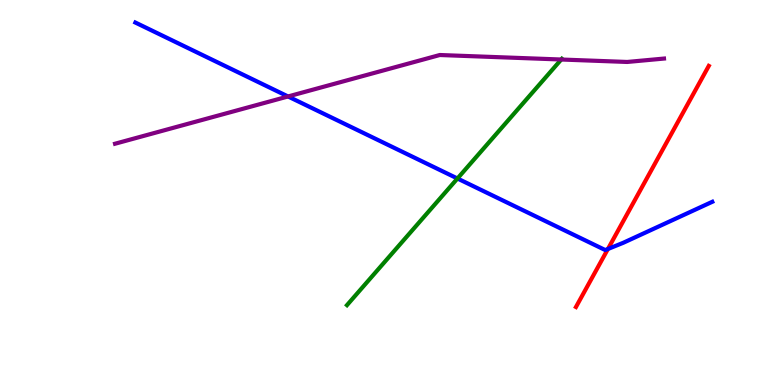[{'lines': ['blue', 'red'], 'intersections': [{'x': 7.84, 'y': 3.53}]}, {'lines': ['green', 'red'], 'intersections': []}, {'lines': ['purple', 'red'], 'intersections': []}, {'lines': ['blue', 'green'], 'intersections': [{'x': 5.9, 'y': 5.36}]}, {'lines': ['blue', 'purple'], 'intersections': [{'x': 3.72, 'y': 7.49}]}, {'lines': ['green', 'purple'], 'intersections': [{'x': 7.24, 'y': 8.45}]}]